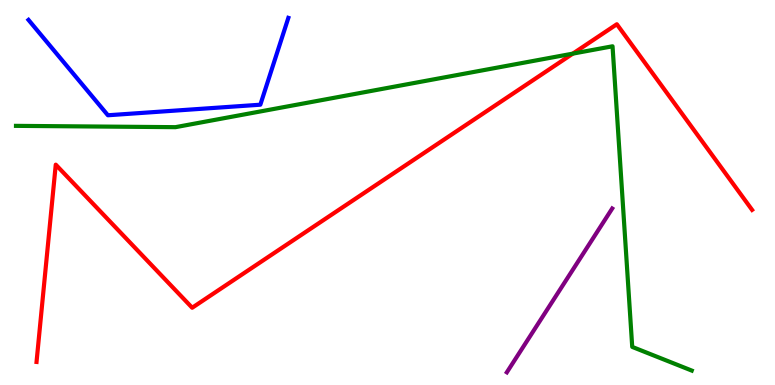[{'lines': ['blue', 'red'], 'intersections': []}, {'lines': ['green', 'red'], 'intersections': [{'x': 7.39, 'y': 8.61}]}, {'lines': ['purple', 'red'], 'intersections': []}, {'lines': ['blue', 'green'], 'intersections': []}, {'lines': ['blue', 'purple'], 'intersections': []}, {'lines': ['green', 'purple'], 'intersections': []}]